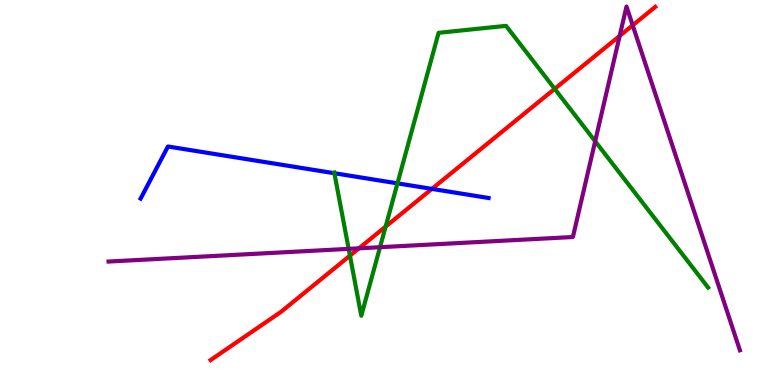[{'lines': ['blue', 'red'], 'intersections': [{'x': 5.57, 'y': 5.09}]}, {'lines': ['green', 'red'], 'intersections': [{'x': 4.52, 'y': 3.36}, {'x': 4.98, 'y': 4.11}, {'x': 7.16, 'y': 7.69}]}, {'lines': ['purple', 'red'], 'intersections': [{'x': 4.63, 'y': 3.55}, {'x': 8.0, 'y': 9.07}, {'x': 8.16, 'y': 9.34}]}, {'lines': ['blue', 'green'], 'intersections': [{'x': 4.31, 'y': 5.5}, {'x': 5.13, 'y': 5.24}]}, {'lines': ['blue', 'purple'], 'intersections': []}, {'lines': ['green', 'purple'], 'intersections': [{'x': 4.5, 'y': 3.54}, {'x': 4.9, 'y': 3.58}, {'x': 7.68, 'y': 6.33}]}]